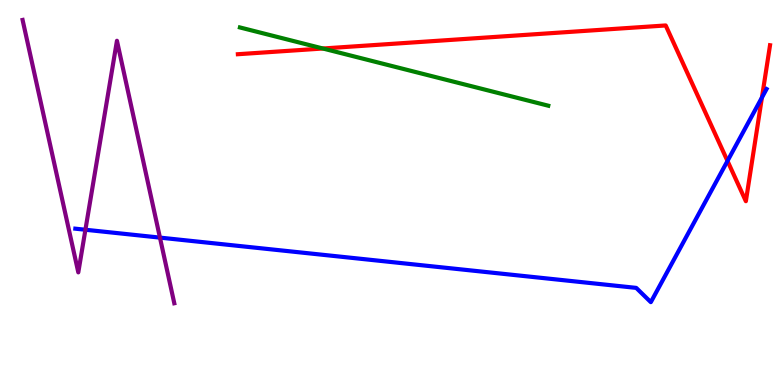[{'lines': ['blue', 'red'], 'intersections': [{'x': 9.39, 'y': 5.82}, {'x': 9.83, 'y': 7.47}]}, {'lines': ['green', 'red'], 'intersections': [{'x': 4.17, 'y': 8.74}]}, {'lines': ['purple', 'red'], 'intersections': []}, {'lines': ['blue', 'green'], 'intersections': []}, {'lines': ['blue', 'purple'], 'intersections': [{'x': 1.1, 'y': 4.03}, {'x': 2.06, 'y': 3.83}]}, {'lines': ['green', 'purple'], 'intersections': []}]